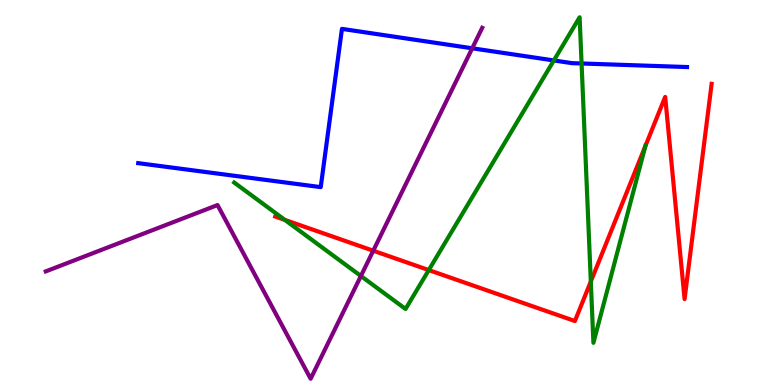[{'lines': ['blue', 'red'], 'intersections': []}, {'lines': ['green', 'red'], 'intersections': [{'x': 3.68, 'y': 4.29}, {'x': 5.53, 'y': 2.99}, {'x': 7.62, 'y': 2.69}, {'x': 8.33, 'y': 6.21}]}, {'lines': ['purple', 'red'], 'intersections': [{'x': 4.82, 'y': 3.49}]}, {'lines': ['blue', 'green'], 'intersections': [{'x': 7.15, 'y': 8.43}, {'x': 7.5, 'y': 8.35}]}, {'lines': ['blue', 'purple'], 'intersections': [{'x': 6.09, 'y': 8.75}]}, {'lines': ['green', 'purple'], 'intersections': [{'x': 4.66, 'y': 2.83}]}]